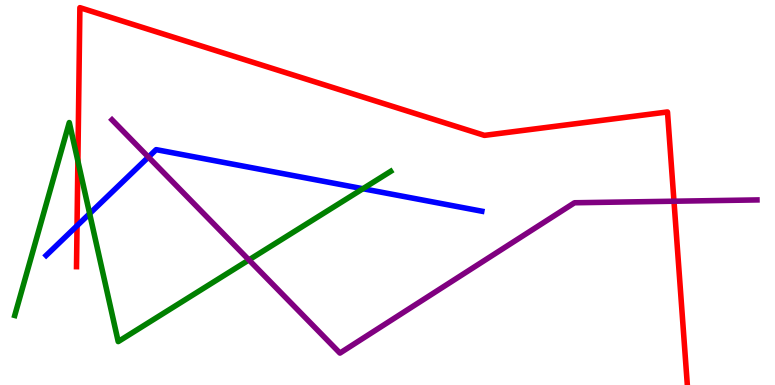[{'lines': ['blue', 'red'], 'intersections': [{'x': 0.994, 'y': 4.14}]}, {'lines': ['green', 'red'], 'intersections': [{'x': 1.0, 'y': 5.82}]}, {'lines': ['purple', 'red'], 'intersections': [{'x': 8.7, 'y': 4.77}]}, {'lines': ['blue', 'green'], 'intersections': [{'x': 1.16, 'y': 4.45}, {'x': 4.68, 'y': 5.1}]}, {'lines': ['blue', 'purple'], 'intersections': [{'x': 1.92, 'y': 5.92}]}, {'lines': ['green', 'purple'], 'intersections': [{'x': 3.21, 'y': 3.25}]}]